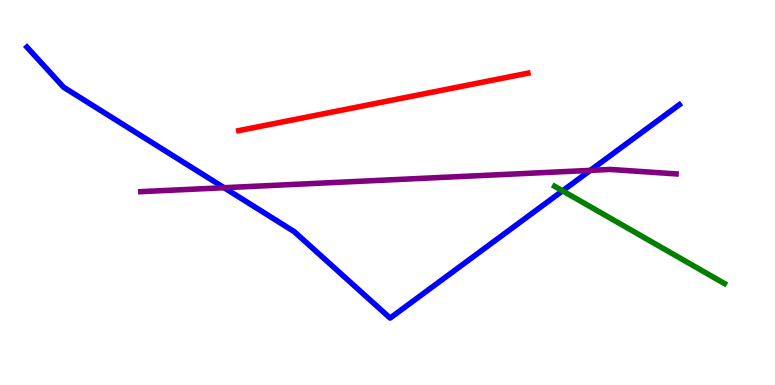[{'lines': ['blue', 'red'], 'intersections': []}, {'lines': ['green', 'red'], 'intersections': []}, {'lines': ['purple', 'red'], 'intersections': []}, {'lines': ['blue', 'green'], 'intersections': [{'x': 7.26, 'y': 5.04}]}, {'lines': ['blue', 'purple'], 'intersections': [{'x': 2.89, 'y': 5.12}, {'x': 7.62, 'y': 5.57}]}, {'lines': ['green', 'purple'], 'intersections': []}]